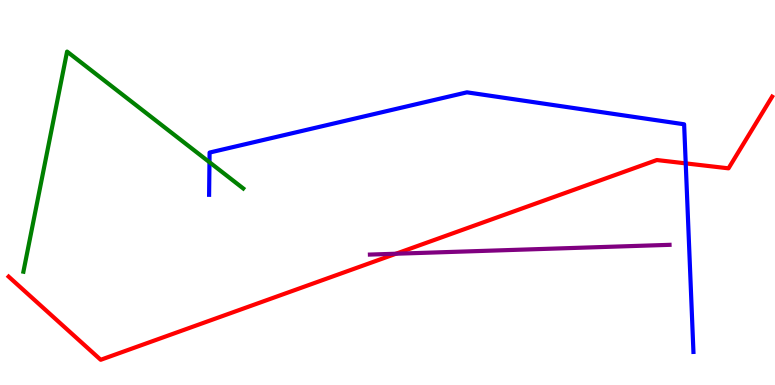[{'lines': ['blue', 'red'], 'intersections': [{'x': 8.85, 'y': 5.76}]}, {'lines': ['green', 'red'], 'intersections': []}, {'lines': ['purple', 'red'], 'intersections': [{'x': 5.11, 'y': 3.41}]}, {'lines': ['blue', 'green'], 'intersections': [{'x': 2.7, 'y': 5.79}]}, {'lines': ['blue', 'purple'], 'intersections': []}, {'lines': ['green', 'purple'], 'intersections': []}]